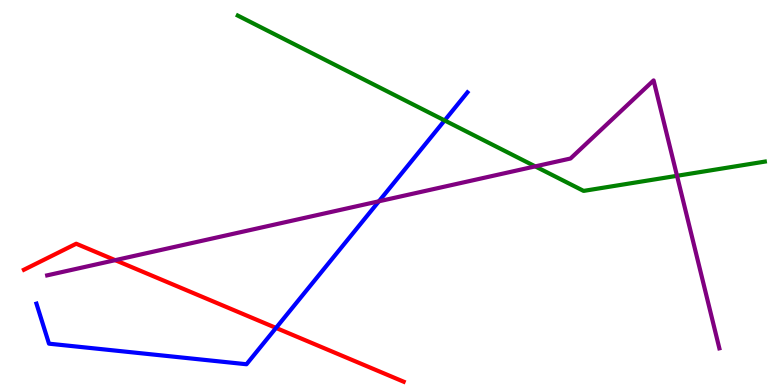[{'lines': ['blue', 'red'], 'intersections': [{'x': 3.56, 'y': 1.48}]}, {'lines': ['green', 'red'], 'intersections': []}, {'lines': ['purple', 'red'], 'intersections': [{'x': 1.49, 'y': 3.24}]}, {'lines': ['blue', 'green'], 'intersections': [{'x': 5.74, 'y': 6.87}]}, {'lines': ['blue', 'purple'], 'intersections': [{'x': 4.89, 'y': 4.77}]}, {'lines': ['green', 'purple'], 'intersections': [{'x': 6.91, 'y': 5.68}, {'x': 8.74, 'y': 5.43}]}]